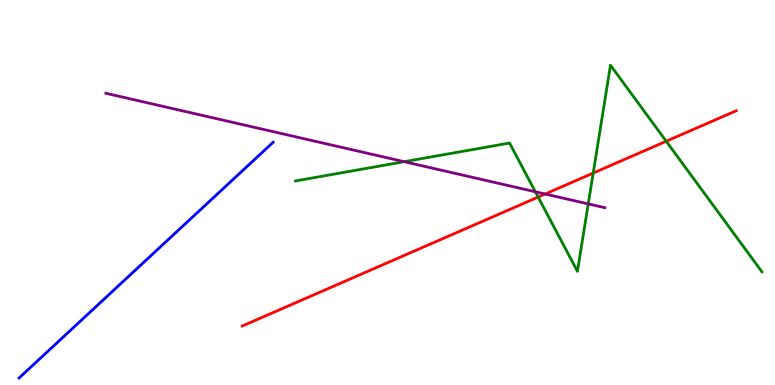[{'lines': ['blue', 'red'], 'intersections': []}, {'lines': ['green', 'red'], 'intersections': [{'x': 6.94, 'y': 4.88}, {'x': 7.65, 'y': 5.5}, {'x': 8.6, 'y': 6.33}]}, {'lines': ['purple', 'red'], 'intersections': [{'x': 7.03, 'y': 4.96}]}, {'lines': ['blue', 'green'], 'intersections': []}, {'lines': ['blue', 'purple'], 'intersections': []}, {'lines': ['green', 'purple'], 'intersections': [{'x': 5.22, 'y': 5.8}, {'x': 6.91, 'y': 5.02}, {'x': 7.59, 'y': 4.7}]}]